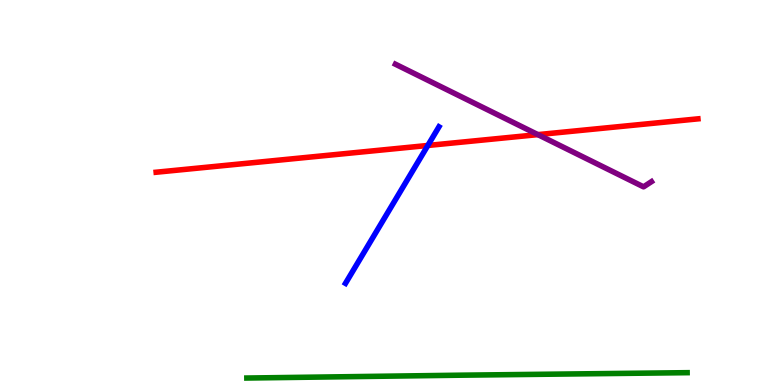[{'lines': ['blue', 'red'], 'intersections': [{'x': 5.52, 'y': 6.22}]}, {'lines': ['green', 'red'], 'intersections': []}, {'lines': ['purple', 'red'], 'intersections': [{'x': 6.94, 'y': 6.5}]}, {'lines': ['blue', 'green'], 'intersections': []}, {'lines': ['blue', 'purple'], 'intersections': []}, {'lines': ['green', 'purple'], 'intersections': []}]